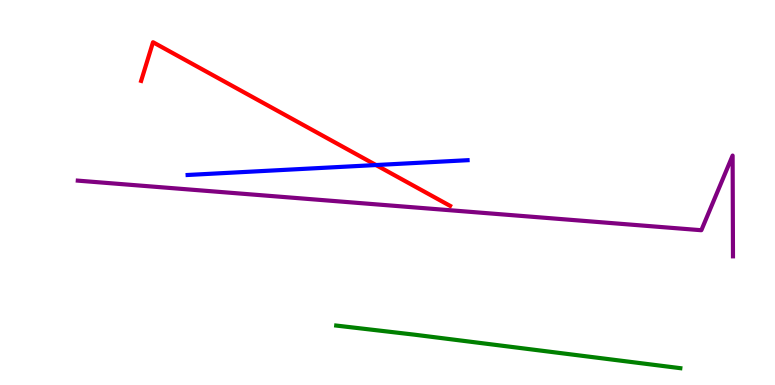[{'lines': ['blue', 'red'], 'intersections': [{'x': 4.85, 'y': 5.71}]}, {'lines': ['green', 'red'], 'intersections': []}, {'lines': ['purple', 'red'], 'intersections': []}, {'lines': ['blue', 'green'], 'intersections': []}, {'lines': ['blue', 'purple'], 'intersections': []}, {'lines': ['green', 'purple'], 'intersections': []}]